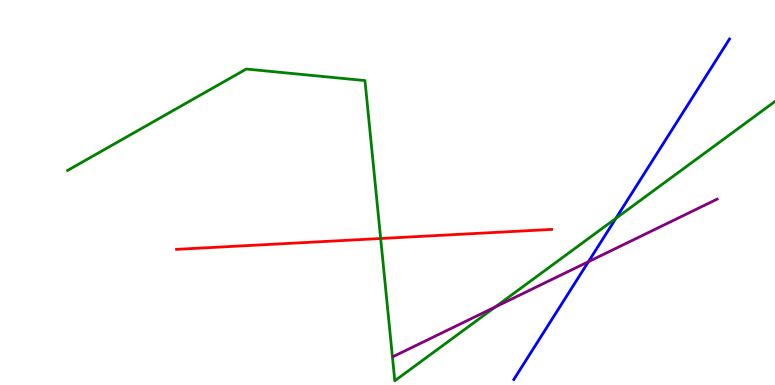[{'lines': ['blue', 'red'], 'intersections': []}, {'lines': ['green', 'red'], 'intersections': [{'x': 4.91, 'y': 3.8}]}, {'lines': ['purple', 'red'], 'intersections': []}, {'lines': ['blue', 'green'], 'intersections': [{'x': 7.95, 'y': 4.33}]}, {'lines': ['blue', 'purple'], 'intersections': [{'x': 7.59, 'y': 3.2}]}, {'lines': ['green', 'purple'], 'intersections': [{'x': 6.39, 'y': 2.03}]}]